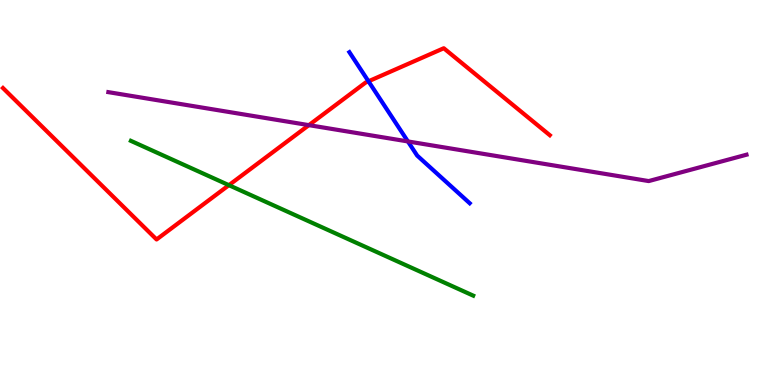[{'lines': ['blue', 'red'], 'intersections': [{'x': 4.75, 'y': 7.89}]}, {'lines': ['green', 'red'], 'intersections': [{'x': 2.95, 'y': 5.19}]}, {'lines': ['purple', 'red'], 'intersections': [{'x': 3.99, 'y': 6.75}]}, {'lines': ['blue', 'green'], 'intersections': []}, {'lines': ['blue', 'purple'], 'intersections': [{'x': 5.26, 'y': 6.33}]}, {'lines': ['green', 'purple'], 'intersections': []}]